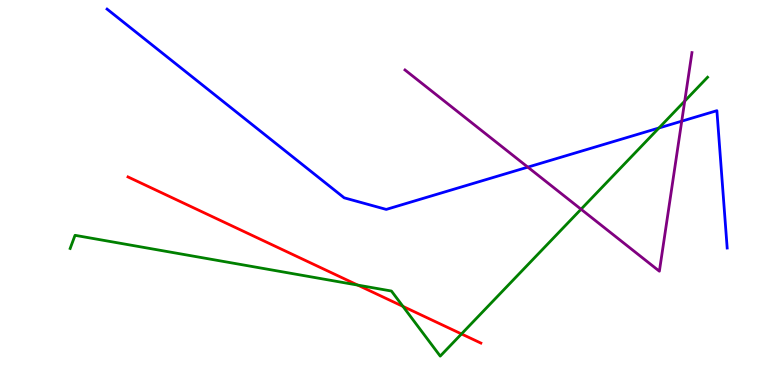[{'lines': ['blue', 'red'], 'intersections': []}, {'lines': ['green', 'red'], 'intersections': [{'x': 4.62, 'y': 2.59}, {'x': 5.2, 'y': 2.04}, {'x': 5.95, 'y': 1.33}]}, {'lines': ['purple', 'red'], 'intersections': []}, {'lines': ['blue', 'green'], 'intersections': [{'x': 8.5, 'y': 6.68}]}, {'lines': ['blue', 'purple'], 'intersections': [{'x': 6.81, 'y': 5.66}, {'x': 8.8, 'y': 6.85}]}, {'lines': ['green', 'purple'], 'intersections': [{'x': 7.5, 'y': 4.57}, {'x': 8.84, 'y': 7.37}]}]